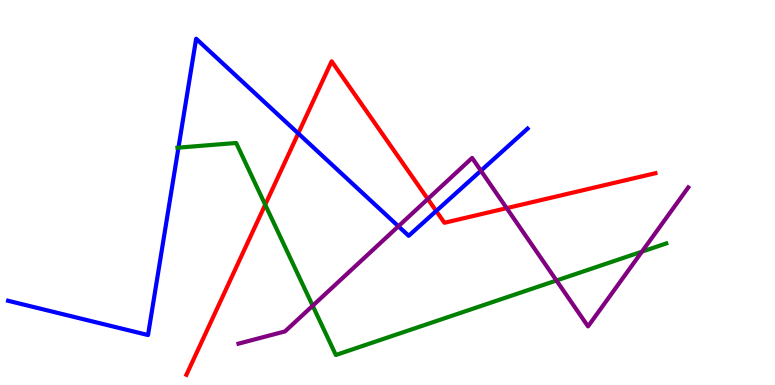[{'lines': ['blue', 'red'], 'intersections': [{'x': 3.85, 'y': 6.53}, {'x': 5.63, 'y': 4.52}]}, {'lines': ['green', 'red'], 'intersections': [{'x': 3.42, 'y': 4.68}]}, {'lines': ['purple', 'red'], 'intersections': [{'x': 5.52, 'y': 4.83}, {'x': 6.54, 'y': 4.59}]}, {'lines': ['blue', 'green'], 'intersections': [{'x': 2.3, 'y': 6.17}]}, {'lines': ['blue', 'purple'], 'intersections': [{'x': 5.14, 'y': 4.12}, {'x': 6.21, 'y': 5.57}]}, {'lines': ['green', 'purple'], 'intersections': [{'x': 4.03, 'y': 2.06}, {'x': 7.18, 'y': 2.71}, {'x': 8.28, 'y': 3.46}]}]